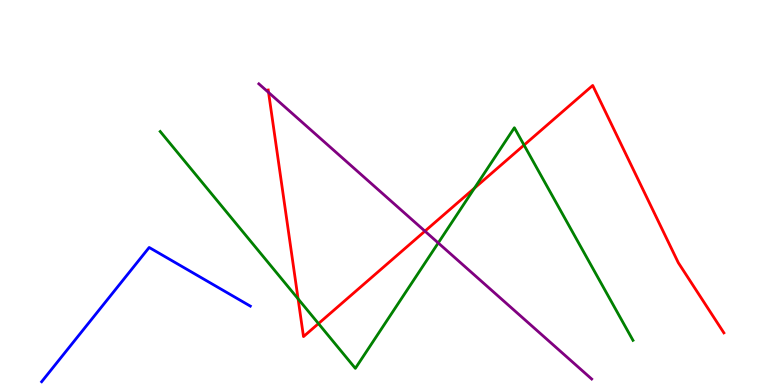[{'lines': ['blue', 'red'], 'intersections': []}, {'lines': ['green', 'red'], 'intersections': [{'x': 3.85, 'y': 2.24}, {'x': 4.11, 'y': 1.6}, {'x': 6.12, 'y': 5.11}, {'x': 6.76, 'y': 6.23}]}, {'lines': ['purple', 'red'], 'intersections': [{'x': 3.47, 'y': 7.6}, {'x': 5.48, 'y': 4.0}]}, {'lines': ['blue', 'green'], 'intersections': []}, {'lines': ['blue', 'purple'], 'intersections': []}, {'lines': ['green', 'purple'], 'intersections': [{'x': 5.65, 'y': 3.69}]}]